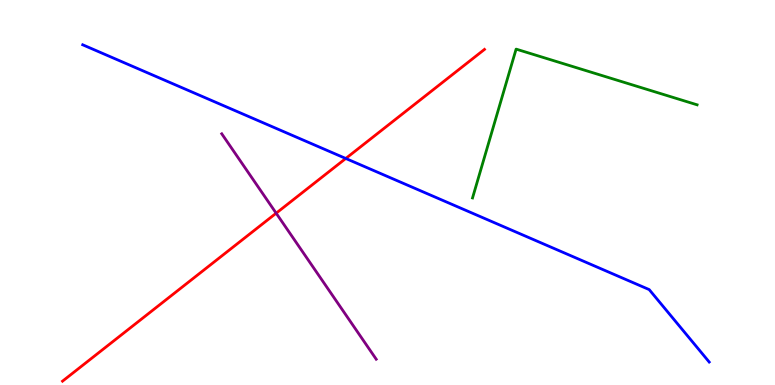[{'lines': ['blue', 'red'], 'intersections': [{'x': 4.46, 'y': 5.88}]}, {'lines': ['green', 'red'], 'intersections': []}, {'lines': ['purple', 'red'], 'intersections': [{'x': 3.56, 'y': 4.46}]}, {'lines': ['blue', 'green'], 'intersections': []}, {'lines': ['blue', 'purple'], 'intersections': []}, {'lines': ['green', 'purple'], 'intersections': []}]